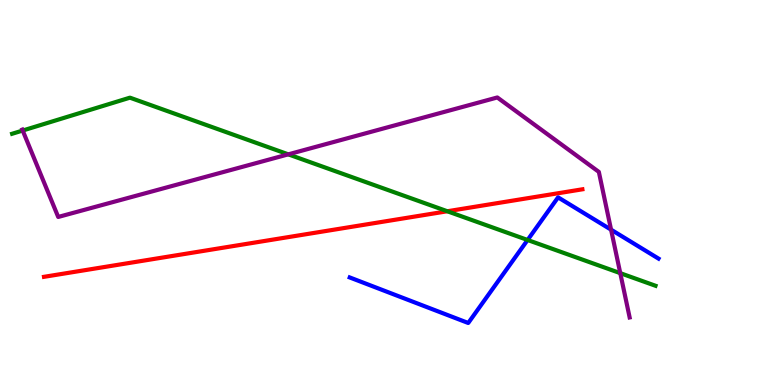[{'lines': ['blue', 'red'], 'intersections': []}, {'lines': ['green', 'red'], 'intersections': [{'x': 5.77, 'y': 4.51}]}, {'lines': ['purple', 'red'], 'intersections': []}, {'lines': ['blue', 'green'], 'intersections': [{'x': 6.81, 'y': 3.77}]}, {'lines': ['blue', 'purple'], 'intersections': [{'x': 7.88, 'y': 4.03}]}, {'lines': ['green', 'purple'], 'intersections': [{'x': 0.293, 'y': 6.61}, {'x': 3.72, 'y': 5.99}, {'x': 8.0, 'y': 2.91}]}]